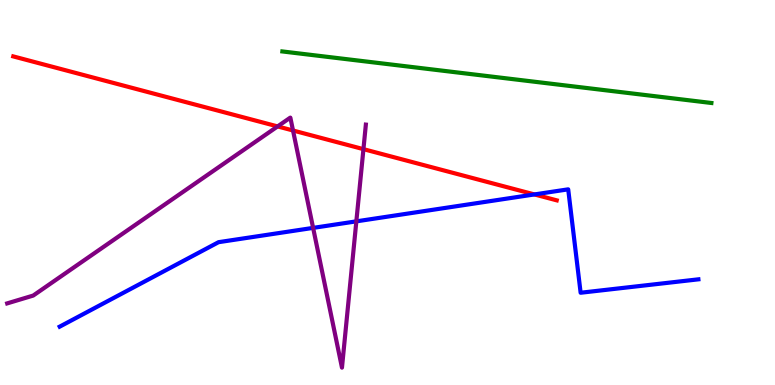[{'lines': ['blue', 'red'], 'intersections': [{'x': 6.9, 'y': 4.95}]}, {'lines': ['green', 'red'], 'intersections': []}, {'lines': ['purple', 'red'], 'intersections': [{'x': 3.58, 'y': 6.72}, {'x': 3.78, 'y': 6.61}, {'x': 4.69, 'y': 6.13}]}, {'lines': ['blue', 'green'], 'intersections': []}, {'lines': ['blue', 'purple'], 'intersections': [{'x': 4.04, 'y': 4.08}, {'x': 4.6, 'y': 4.25}]}, {'lines': ['green', 'purple'], 'intersections': []}]